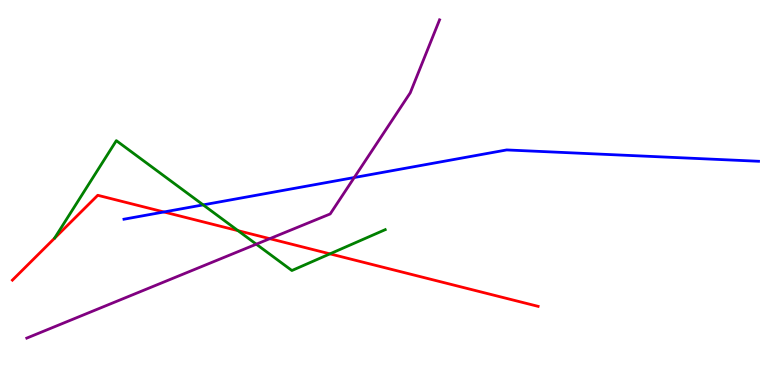[{'lines': ['blue', 'red'], 'intersections': [{'x': 2.12, 'y': 4.49}]}, {'lines': ['green', 'red'], 'intersections': [{'x': 3.07, 'y': 4.01}, {'x': 4.26, 'y': 3.41}]}, {'lines': ['purple', 'red'], 'intersections': [{'x': 3.48, 'y': 3.8}]}, {'lines': ['blue', 'green'], 'intersections': [{'x': 2.62, 'y': 4.68}]}, {'lines': ['blue', 'purple'], 'intersections': [{'x': 4.57, 'y': 5.39}]}, {'lines': ['green', 'purple'], 'intersections': [{'x': 3.31, 'y': 3.66}]}]